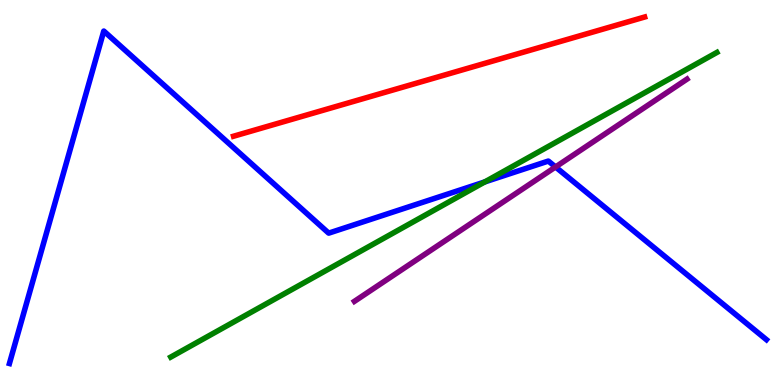[{'lines': ['blue', 'red'], 'intersections': []}, {'lines': ['green', 'red'], 'intersections': []}, {'lines': ['purple', 'red'], 'intersections': []}, {'lines': ['blue', 'green'], 'intersections': [{'x': 6.26, 'y': 5.28}]}, {'lines': ['blue', 'purple'], 'intersections': [{'x': 7.17, 'y': 5.66}]}, {'lines': ['green', 'purple'], 'intersections': []}]